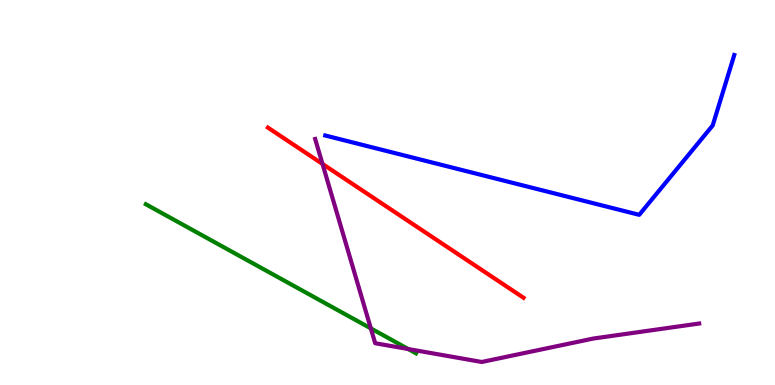[{'lines': ['blue', 'red'], 'intersections': []}, {'lines': ['green', 'red'], 'intersections': []}, {'lines': ['purple', 'red'], 'intersections': [{'x': 4.16, 'y': 5.74}]}, {'lines': ['blue', 'green'], 'intersections': []}, {'lines': ['blue', 'purple'], 'intersections': []}, {'lines': ['green', 'purple'], 'intersections': [{'x': 4.78, 'y': 1.47}, {'x': 5.27, 'y': 0.934}]}]